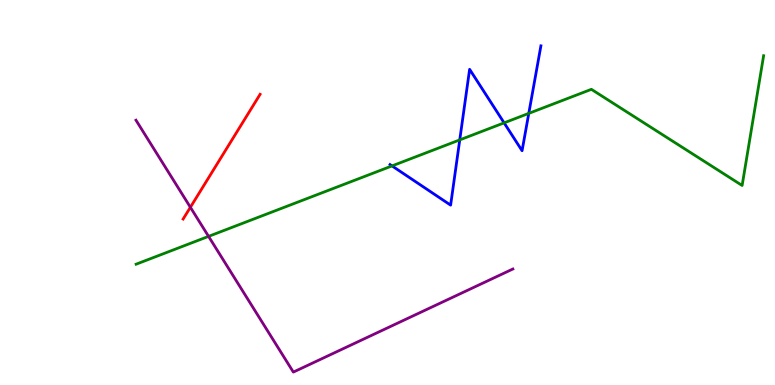[{'lines': ['blue', 'red'], 'intersections': []}, {'lines': ['green', 'red'], 'intersections': []}, {'lines': ['purple', 'red'], 'intersections': [{'x': 2.46, 'y': 4.62}]}, {'lines': ['blue', 'green'], 'intersections': [{'x': 5.06, 'y': 5.69}, {'x': 5.93, 'y': 6.37}, {'x': 6.5, 'y': 6.81}, {'x': 6.82, 'y': 7.06}]}, {'lines': ['blue', 'purple'], 'intersections': []}, {'lines': ['green', 'purple'], 'intersections': [{'x': 2.69, 'y': 3.86}]}]